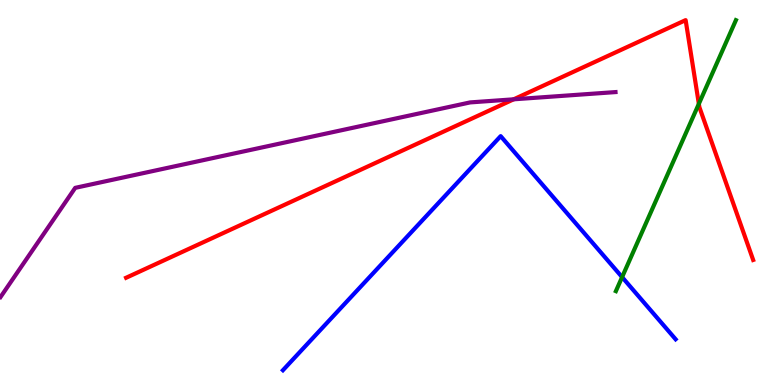[{'lines': ['blue', 'red'], 'intersections': []}, {'lines': ['green', 'red'], 'intersections': [{'x': 9.02, 'y': 7.3}]}, {'lines': ['purple', 'red'], 'intersections': [{'x': 6.63, 'y': 7.42}]}, {'lines': ['blue', 'green'], 'intersections': [{'x': 8.03, 'y': 2.8}]}, {'lines': ['blue', 'purple'], 'intersections': []}, {'lines': ['green', 'purple'], 'intersections': []}]